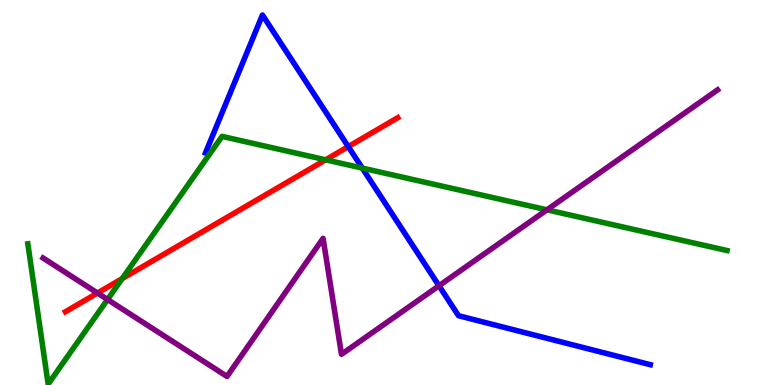[{'lines': ['blue', 'red'], 'intersections': [{'x': 4.49, 'y': 6.19}]}, {'lines': ['green', 'red'], 'intersections': [{'x': 1.58, 'y': 2.76}, {'x': 4.2, 'y': 5.85}]}, {'lines': ['purple', 'red'], 'intersections': [{'x': 1.26, 'y': 2.39}]}, {'lines': ['blue', 'green'], 'intersections': [{'x': 4.67, 'y': 5.63}]}, {'lines': ['blue', 'purple'], 'intersections': [{'x': 5.66, 'y': 2.58}]}, {'lines': ['green', 'purple'], 'intersections': [{'x': 1.39, 'y': 2.22}, {'x': 7.06, 'y': 4.55}]}]